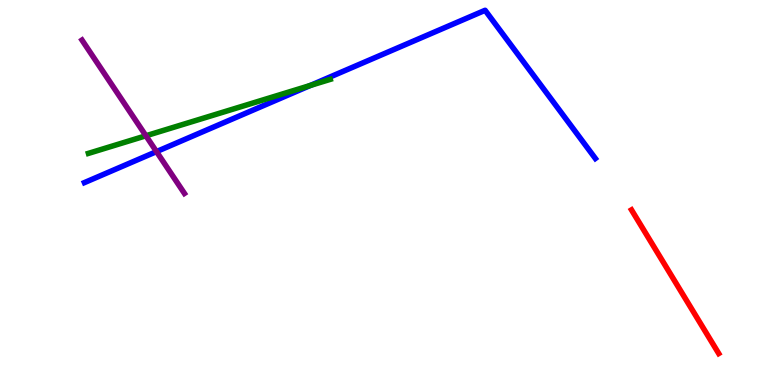[{'lines': ['blue', 'red'], 'intersections': []}, {'lines': ['green', 'red'], 'intersections': []}, {'lines': ['purple', 'red'], 'intersections': []}, {'lines': ['blue', 'green'], 'intersections': [{'x': 4.0, 'y': 7.78}]}, {'lines': ['blue', 'purple'], 'intersections': [{'x': 2.02, 'y': 6.06}]}, {'lines': ['green', 'purple'], 'intersections': [{'x': 1.88, 'y': 6.47}]}]